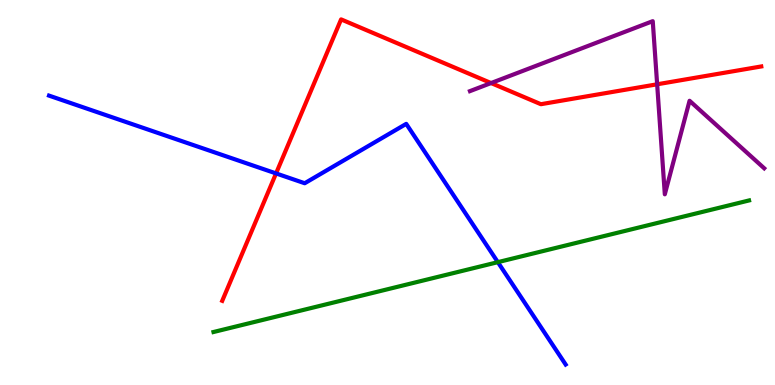[{'lines': ['blue', 'red'], 'intersections': [{'x': 3.56, 'y': 5.5}]}, {'lines': ['green', 'red'], 'intersections': []}, {'lines': ['purple', 'red'], 'intersections': [{'x': 6.34, 'y': 7.84}, {'x': 8.48, 'y': 7.81}]}, {'lines': ['blue', 'green'], 'intersections': [{'x': 6.42, 'y': 3.19}]}, {'lines': ['blue', 'purple'], 'intersections': []}, {'lines': ['green', 'purple'], 'intersections': []}]